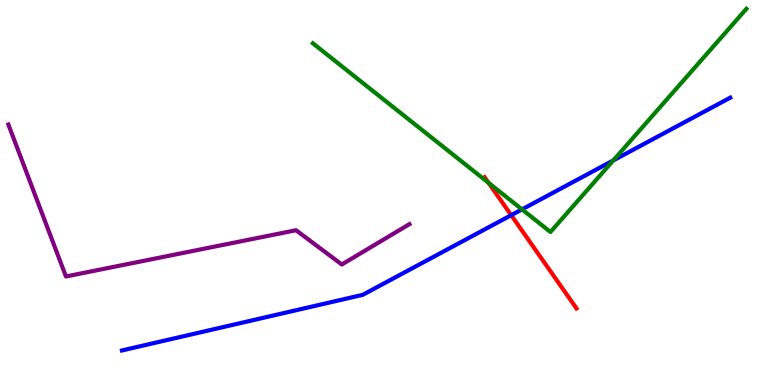[{'lines': ['blue', 'red'], 'intersections': [{'x': 6.6, 'y': 4.41}]}, {'lines': ['green', 'red'], 'intersections': [{'x': 6.3, 'y': 5.25}]}, {'lines': ['purple', 'red'], 'intersections': []}, {'lines': ['blue', 'green'], 'intersections': [{'x': 6.74, 'y': 4.56}, {'x': 7.91, 'y': 5.83}]}, {'lines': ['blue', 'purple'], 'intersections': []}, {'lines': ['green', 'purple'], 'intersections': []}]